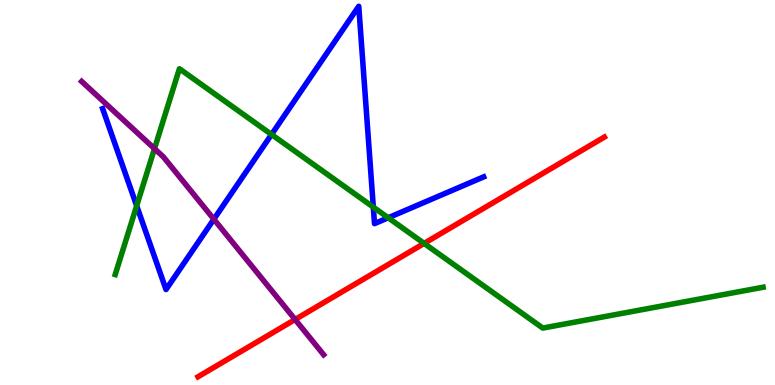[{'lines': ['blue', 'red'], 'intersections': []}, {'lines': ['green', 'red'], 'intersections': [{'x': 5.47, 'y': 3.68}]}, {'lines': ['purple', 'red'], 'intersections': [{'x': 3.81, 'y': 1.7}]}, {'lines': ['blue', 'green'], 'intersections': [{'x': 1.76, 'y': 4.65}, {'x': 3.5, 'y': 6.51}, {'x': 4.82, 'y': 4.62}, {'x': 5.01, 'y': 4.34}]}, {'lines': ['blue', 'purple'], 'intersections': [{'x': 2.76, 'y': 4.31}]}, {'lines': ['green', 'purple'], 'intersections': [{'x': 1.99, 'y': 6.14}]}]